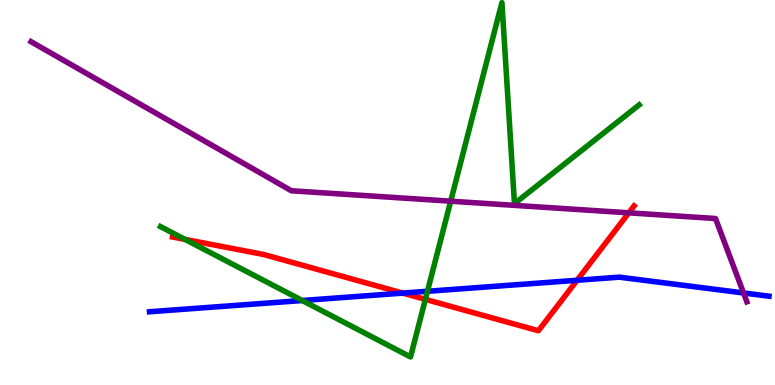[{'lines': ['blue', 'red'], 'intersections': [{'x': 5.2, 'y': 2.39}, {'x': 7.45, 'y': 2.72}]}, {'lines': ['green', 'red'], 'intersections': [{'x': 2.39, 'y': 3.78}, {'x': 5.49, 'y': 2.22}]}, {'lines': ['purple', 'red'], 'intersections': [{'x': 8.11, 'y': 4.47}]}, {'lines': ['blue', 'green'], 'intersections': [{'x': 3.9, 'y': 2.19}, {'x': 5.52, 'y': 2.43}]}, {'lines': ['blue', 'purple'], 'intersections': [{'x': 9.59, 'y': 2.39}]}, {'lines': ['green', 'purple'], 'intersections': [{'x': 5.82, 'y': 4.77}]}]